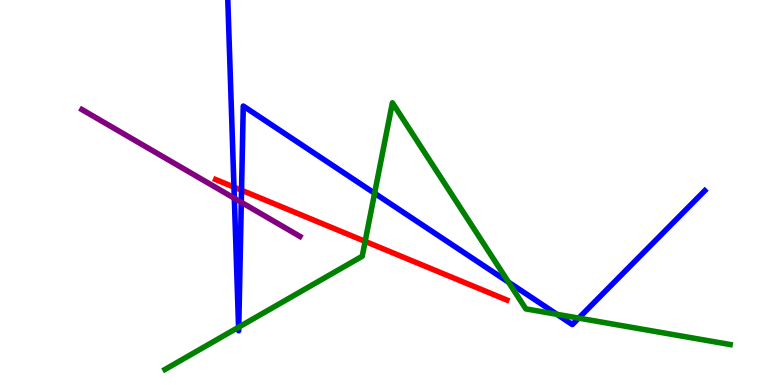[{'lines': ['blue', 'red'], 'intersections': [{'x': 3.02, 'y': 5.14}, {'x': 3.12, 'y': 5.06}]}, {'lines': ['green', 'red'], 'intersections': [{'x': 4.71, 'y': 3.73}]}, {'lines': ['purple', 'red'], 'intersections': []}, {'lines': ['blue', 'green'], 'intersections': [{'x': 3.08, 'y': 1.5}, {'x': 3.08, 'y': 1.5}, {'x': 4.83, 'y': 4.98}, {'x': 6.56, 'y': 2.67}, {'x': 7.19, 'y': 1.84}, {'x': 7.47, 'y': 1.74}]}, {'lines': ['blue', 'purple'], 'intersections': [{'x': 3.02, 'y': 4.85}, {'x': 3.11, 'y': 4.75}]}, {'lines': ['green', 'purple'], 'intersections': []}]